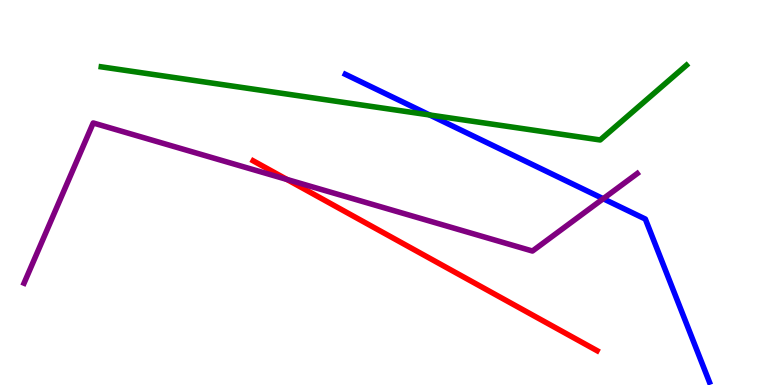[{'lines': ['blue', 'red'], 'intersections': []}, {'lines': ['green', 'red'], 'intersections': []}, {'lines': ['purple', 'red'], 'intersections': [{'x': 3.7, 'y': 5.34}]}, {'lines': ['blue', 'green'], 'intersections': [{'x': 5.54, 'y': 7.01}]}, {'lines': ['blue', 'purple'], 'intersections': [{'x': 7.78, 'y': 4.84}]}, {'lines': ['green', 'purple'], 'intersections': []}]